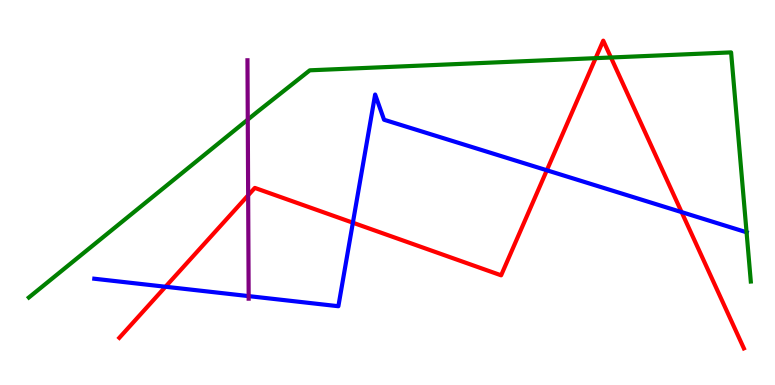[{'lines': ['blue', 'red'], 'intersections': [{'x': 2.14, 'y': 2.55}, {'x': 4.55, 'y': 4.22}, {'x': 7.06, 'y': 5.58}, {'x': 8.79, 'y': 4.49}]}, {'lines': ['green', 'red'], 'intersections': [{'x': 7.69, 'y': 8.49}, {'x': 7.88, 'y': 8.51}]}, {'lines': ['purple', 'red'], 'intersections': [{'x': 3.2, 'y': 4.93}]}, {'lines': ['blue', 'green'], 'intersections': [{'x': 9.63, 'y': 3.97}]}, {'lines': ['blue', 'purple'], 'intersections': [{'x': 3.21, 'y': 2.31}]}, {'lines': ['green', 'purple'], 'intersections': [{'x': 3.2, 'y': 6.89}]}]